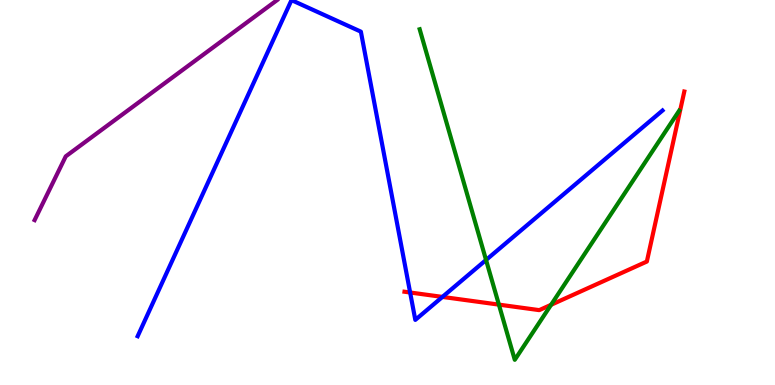[{'lines': ['blue', 'red'], 'intersections': [{'x': 5.29, 'y': 2.4}, {'x': 5.71, 'y': 2.29}]}, {'lines': ['green', 'red'], 'intersections': [{'x': 6.44, 'y': 2.09}, {'x': 7.11, 'y': 2.08}]}, {'lines': ['purple', 'red'], 'intersections': []}, {'lines': ['blue', 'green'], 'intersections': [{'x': 6.27, 'y': 3.25}]}, {'lines': ['blue', 'purple'], 'intersections': []}, {'lines': ['green', 'purple'], 'intersections': []}]